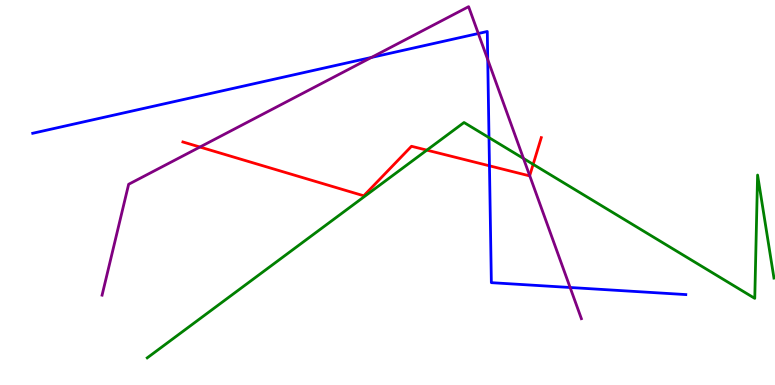[{'lines': ['blue', 'red'], 'intersections': [{'x': 6.32, 'y': 5.69}]}, {'lines': ['green', 'red'], 'intersections': [{'x': 5.51, 'y': 6.1}, {'x': 6.88, 'y': 5.73}]}, {'lines': ['purple', 'red'], 'intersections': [{'x': 2.58, 'y': 6.18}, {'x': 6.83, 'y': 5.44}]}, {'lines': ['blue', 'green'], 'intersections': [{'x': 6.31, 'y': 6.43}]}, {'lines': ['blue', 'purple'], 'intersections': [{'x': 4.79, 'y': 8.51}, {'x': 6.17, 'y': 9.13}, {'x': 6.29, 'y': 8.45}, {'x': 7.36, 'y': 2.53}]}, {'lines': ['green', 'purple'], 'intersections': [{'x': 6.75, 'y': 5.88}]}]